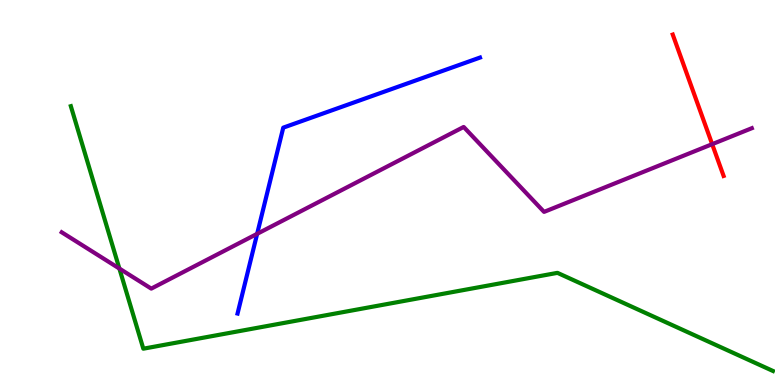[{'lines': ['blue', 'red'], 'intersections': []}, {'lines': ['green', 'red'], 'intersections': []}, {'lines': ['purple', 'red'], 'intersections': [{'x': 9.19, 'y': 6.26}]}, {'lines': ['blue', 'green'], 'intersections': []}, {'lines': ['blue', 'purple'], 'intersections': [{'x': 3.32, 'y': 3.93}]}, {'lines': ['green', 'purple'], 'intersections': [{'x': 1.54, 'y': 3.02}]}]